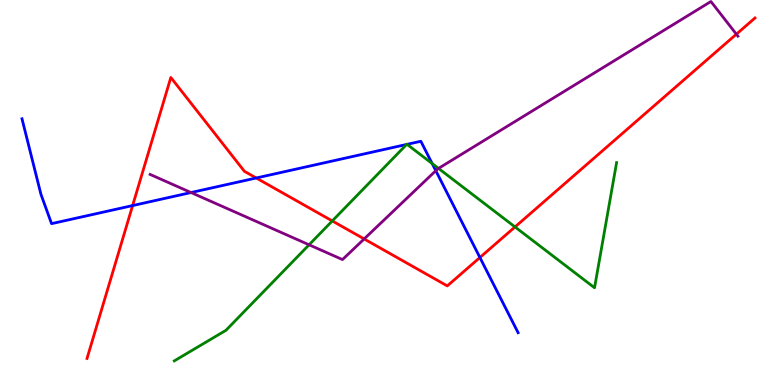[{'lines': ['blue', 'red'], 'intersections': [{'x': 1.71, 'y': 4.66}, {'x': 3.31, 'y': 5.38}, {'x': 6.19, 'y': 3.31}]}, {'lines': ['green', 'red'], 'intersections': [{'x': 4.29, 'y': 4.26}, {'x': 6.65, 'y': 4.11}]}, {'lines': ['purple', 'red'], 'intersections': [{'x': 4.7, 'y': 3.79}, {'x': 9.5, 'y': 9.11}]}, {'lines': ['blue', 'green'], 'intersections': [{'x': 5.25, 'y': 6.25}, {'x': 5.25, 'y': 6.25}, {'x': 5.58, 'y': 5.75}]}, {'lines': ['blue', 'purple'], 'intersections': [{'x': 2.46, 'y': 5.0}, {'x': 5.62, 'y': 5.57}]}, {'lines': ['green', 'purple'], 'intersections': [{'x': 3.99, 'y': 3.64}, {'x': 5.66, 'y': 5.63}]}]